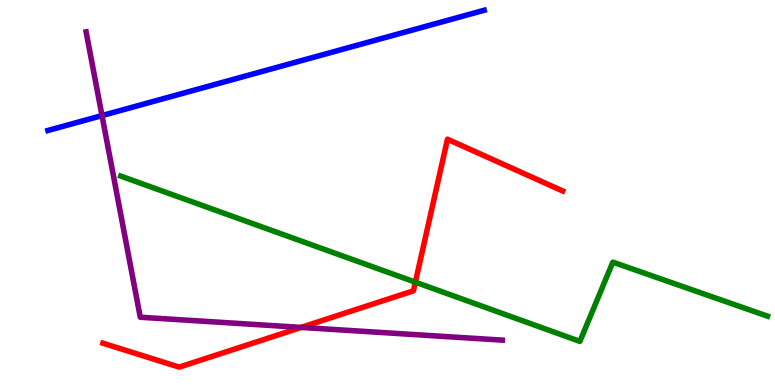[{'lines': ['blue', 'red'], 'intersections': []}, {'lines': ['green', 'red'], 'intersections': [{'x': 5.36, 'y': 2.67}]}, {'lines': ['purple', 'red'], 'intersections': [{'x': 3.89, 'y': 1.5}]}, {'lines': ['blue', 'green'], 'intersections': []}, {'lines': ['blue', 'purple'], 'intersections': [{'x': 1.32, 'y': 7.0}]}, {'lines': ['green', 'purple'], 'intersections': []}]